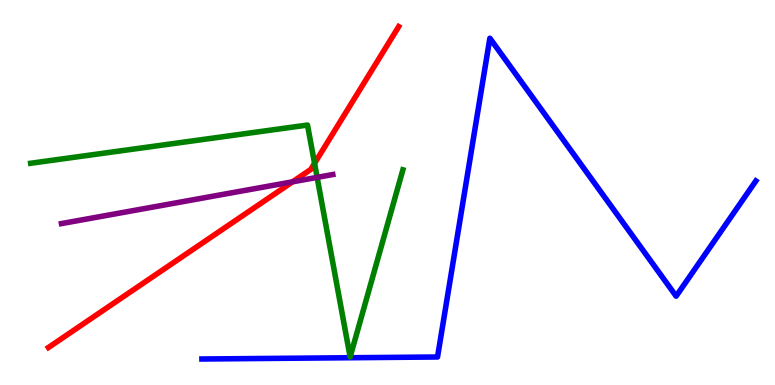[{'lines': ['blue', 'red'], 'intersections': []}, {'lines': ['green', 'red'], 'intersections': [{'x': 4.06, 'y': 5.76}]}, {'lines': ['purple', 'red'], 'intersections': [{'x': 3.77, 'y': 5.28}]}, {'lines': ['blue', 'green'], 'intersections': []}, {'lines': ['blue', 'purple'], 'intersections': []}, {'lines': ['green', 'purple'], 'intersections': [{'x': 4.09, 'y': 5.39}]}]